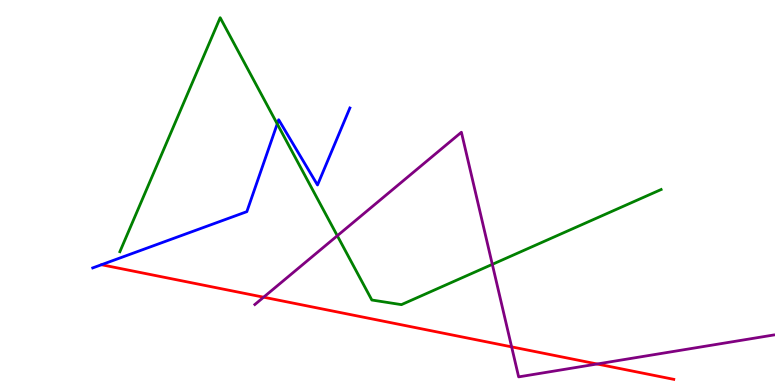[{'lines': ['blue', 'red'], 'intersections': []}, {'lines': ['green', 'red'], 'intersections': []}, {'lines': ['purple', 'red'], 'intersections': [{'x': 3.4, 'y': 2.28}, {'x': 6.6, 'y': 0.99}, {'x': 7.71, 'y': 0.546}]}, {'lines': ['blue', 'green'], 'intersections': [{'x': 3.58, 'y': 6.78}]}, {'lines': ['blue', 'purple'], 'intersections': []}, {'lines': ['green', 'purple'], 'intersections': [{'x': 4.35, 'y': 3.88}, {'x': 6.35, 'y': 3.13}]}]